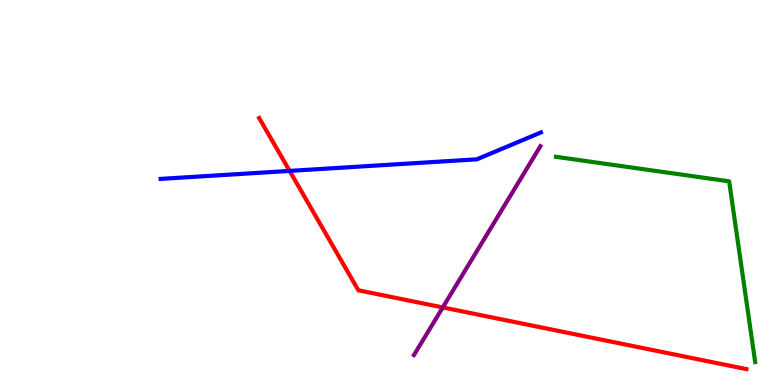[{'lines': ['blue', 'red'], 'intersections': [{'x': 3.74, 'y': 5.56}]}, {'lines': ['green', 'red'], 'intersections': []}, {'lines': ['purple', 'red'], 'intersections': [{'x': 5.71, 'y': 2.01}]}, {'lines': ['blue', 'green'], 'intersections': []}, {'lines': ['blue', 'purple'], 'intersections': []}, {'lines': ['green', 'purple'], 'intersections': []}]